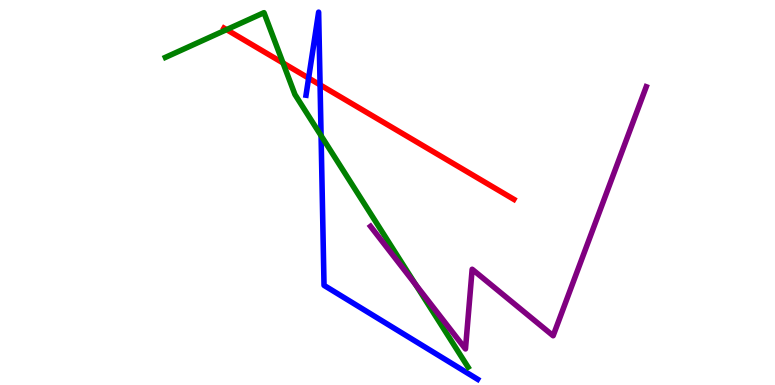[{'lines': ['blue', 'red'], 'intersections': [{'x': 3.98, 'y': 7.97}, {'x': 4.13, 'y': 7.8}]}, {'lines': ['green', 'red'], 'intersections': [{'x': 2.92, 'y': 9.23}, {'x': 3.65, 'y': 8.36}]}, {'lines': ['purple', 'red'], 'intersections': []}, {'lines': ['blue', 'green'], 'intersections': [{'x': 4.14, 'y': 6.48}]}, {'lines': ['blue', 'purple'], 'intersections': []}, {'lines': ['green', 'purple'], 'intersections': [{'x': 5.36, 'y': 2.61}]}]